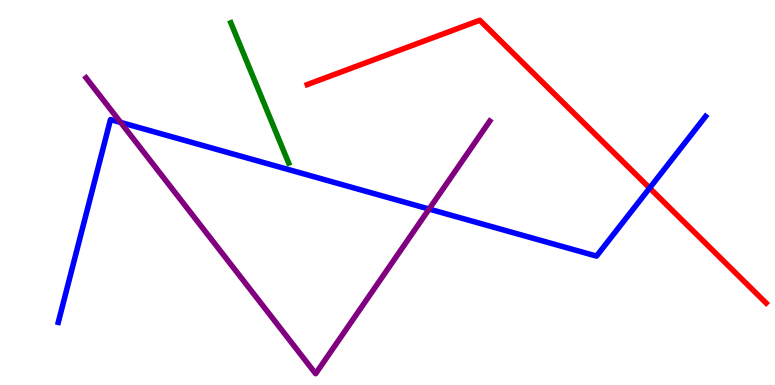[{'lines': ['blue', 'red'], 'intersections': [{'x': 8.38, 'y': 5.12}]}, {'lines': ['green', 'red'], 'intersections': []}, {'lines': ['purple', 'red'], 'intersections': []}, {'lines': ['blue', 'green'], 'intersections': []}, {'lines': ['blue', 'purple'], 'intersections': [{'x': 1.56, 'y': 6.82}, {'x': 5.54, 'y': 4.57}]}, {'lines': ['green', 'purple'], 'intersections': []}]